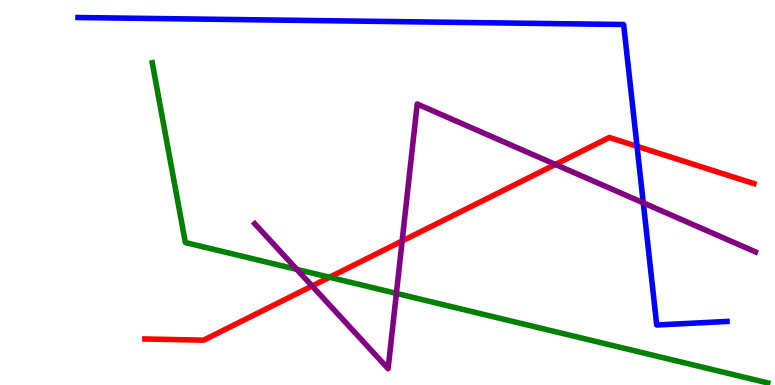[{'lines': ['blue', 'red'], 'intersections': [{'x': 8.22, 'y': 6.2}]}, {'lines': ['green', 'red'], 'intersections': [{'x': 4.25, 'y': 2.8}]}, {'lines': ['purple', 'red'], 'intersections': [{'x': 4.03, 'y': 2.57}, {'x': 5.19, 'y': 3.74}, {'x': 7.17, 'y': 5.73}]}, {'lines': ['blue', 'green'], 'intersections': []}, {'lines': ['blue', 'purple'], 'intersections': [{'x': 8.3, 'y': 4.73}]}, {'lines': ['green', 'purple'], 'intersections': [{'x': 3.83, 'y': 3.0}, {'x': 5.11, 'y': 2.38}]}]